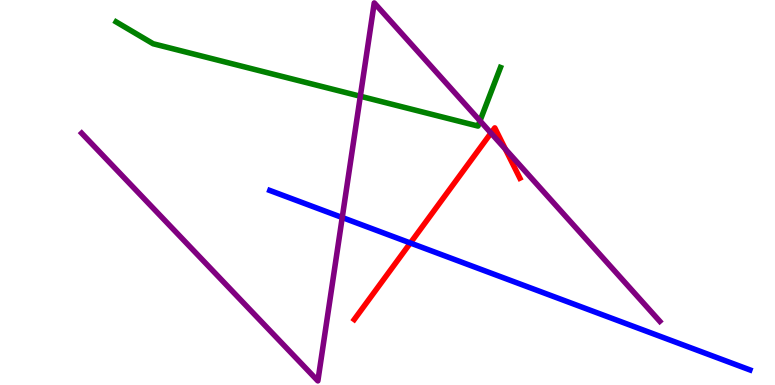[{'lines': ['blue', 'red'], 'intersections': [{'x': 5.29, 'y': 3.69}]}, {'lines': ['green', 'red'], 'intersections': []}, {'lines': ['purple', 'red'], 'intersections': [{'x': 6.34, 'y': 6.54}, {'x': 6.52, 'y': 6.13}]}, {'lines': ['blue', 'green'], 'intersections': []}, {'lines': ['blue', 'purple'], 'intersections': [{'x': 4.42, 'y': 4.35}]}, {'lines': ['green', 'purple'], 'intersections': [{'x': 4.65, 'y': 7.5}, {'x': 6.19, 'y': 6.86}]}]